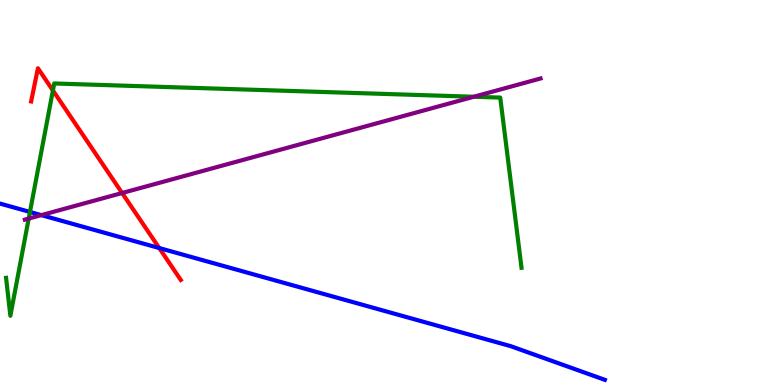[{'lines': ['blue', 'red'], 'intersections': [{'x': 2.05, 'y': 3.56}]}, {'lines': ['green', 'red'], 'intersections': [{'x': 0.683, 'y': 7.65}]}, {'lines': ['purple', 'red'], 'intersections': [{'x': 1.58, 'y': 4.99}]}, {'lines': ['blue', 'green'], 'intersections': [{'x': 0.387, 'y': 4.49}]}, {'lines': ['blue', 'purple'], 'intersections': [{'x': 0.533, 'y': 4.41}]}, {'lines': ['green', 'purple'], 'intersections': [{'x': 0.371, 'y': 4.32}, {'x': 6.11, 'y': 7.49}]}]